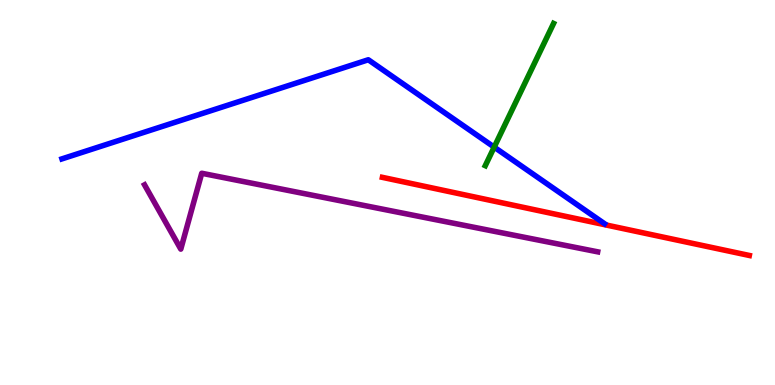[{'lines': ['blue', 'red'], 'intersections': []}, {'lines': ['green', 'red'], 'intersections': []}, {'lines': ['purple', 'red'], 'intersections': []}, {'lines': ['blue', 'green'], 'intersections': [{'x': 6.38, 'y': 6.18}]}, {'lines': ['blue', 'purple'], 'intersections': []}, {'lines': ['green', 'purple'], 'intersections': []}]